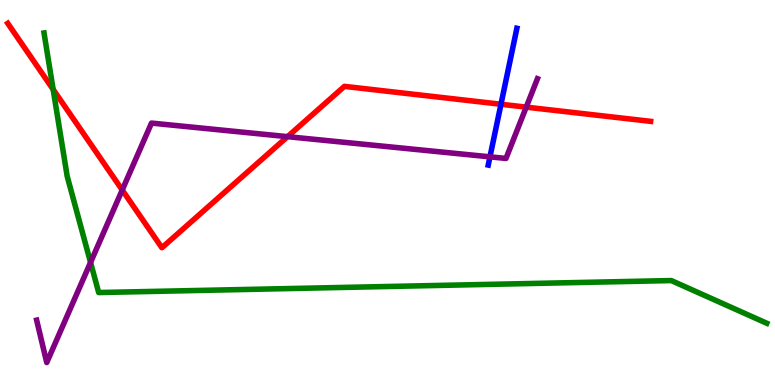[{'lines': ['blue', 'red'], 'intersections': [{'x': 6.46, 'y': 7.29}]}, {'lines': ['green', 'red'], 'intersections': [{'x': 0.686, 'y': 7.68}]}, {'lines': ['purple', 'red'], 'intersections': [{'x': 1.58, 'y': 5.06}, {'x': 3.71, 'y': 6.45}, {'x': 6.79, 'y': 7.22}]}, {'lines': ['blue', 'green'], 'intersections': []}, {'lines': ['blue', 'purple'], 'intersections': [{'x': 6.32, 'y': 5.93}]}, {'lines': ['green', 'purple'], 'intersections': [{'x': 1.17, 'y': 3.18}]}]